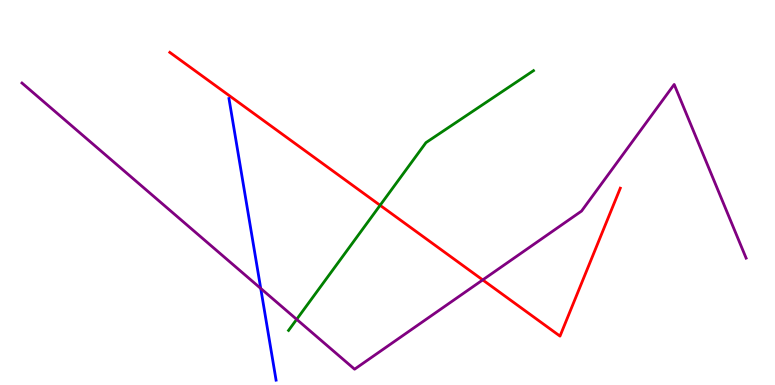[{'lines': ['blue', 'red'], 'intersections': []}, {'lines': ['green', 'red'], 'intersections': [{'x': 4.9, 'y': 4.67}]}, {'lines': ['purple', 'red'], 'intersections': [{'x': 6.23, 'y': 2.73}]}, {'lines': ['blue', 'green'], 'intersections': []}, {'lines': ['blue', 'purple'], 'intersections': [{'x': 3.36, 'y': 2.51}]}, {'lines': ['green', 'purple'], 'intersections': [{'x': 3.83, 'y': 1.71}]}]